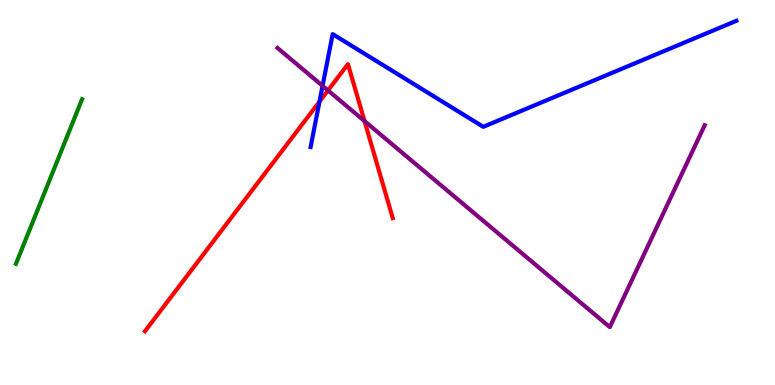[{'lines': ['blue', 'red'], 'intersections': [{'x': 4.12, 'y': 7.36}]}, {'lines': ['green', 'red'], 'intersections': []}, {'lines': ['purple', 'red'], 'intersections': [{'x': 4.23, 'y': 7.65}, {'x': 4.7, 'y': 6.86}]}, {'lines': ['blue', 'green'], 'intersections': []}, {'lines': ['blue', 'purple'], 'intersections': [{'x': 4.16, 'y': 7.77}]}, {'lines': ['green', 'purple'], 'intersections': []}]